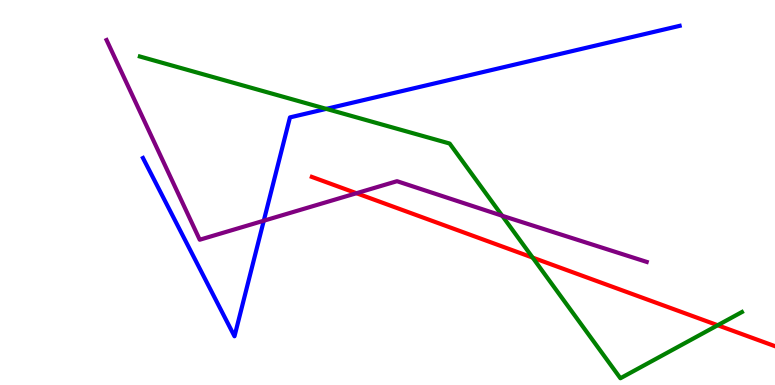[{'lines': ['blue', 'red'], 'intersections': []}, {'lines': ['green', 'red'], 'intersections': [{'x': 6.87, 'y': 3.31}, {'x': 9.26, 'y': 1.55}]}, {'lines': ['purple', 'red'], 'intersections': [{'x': 4.6, 'y': 4.98}]}, {'lines': ['blue', 'green'], 'intersections': [{'x': 4.21, 'y': 7.17}]}, {'lines': ['blue', 'purple'], 'intersections': [{'x': 3.4, 'y': 4.27}]}, {'lines': ['green', 'purple'], 'intersections': [{'x': 6.48, 'y': 4.4}]}]